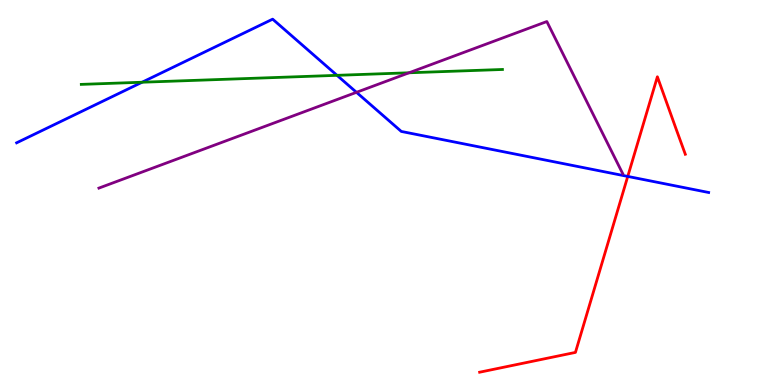[{'lines': ['blue', 'red'], 'intersections': [{'x': 8.1, 'y': 5.42}]}, {'lines': ['green', 'red'], 'intersections': []}, {'lines': ['purple', 'red'], 'intersections': []}, {'lines': ['blue', 'green'], 'intersections': [{'x': 1.83, 'y': 7.86}, {'x': 4.35, 'y': 8.04}]}, {'lines': ['blue', 'purple'], 'intersections': [{'x': 4.6, 'y': 7.6}]}, {'lines': ['green', 'purple'], 'intersections': [{'x': 5.28, 'y': 8.11}]}]